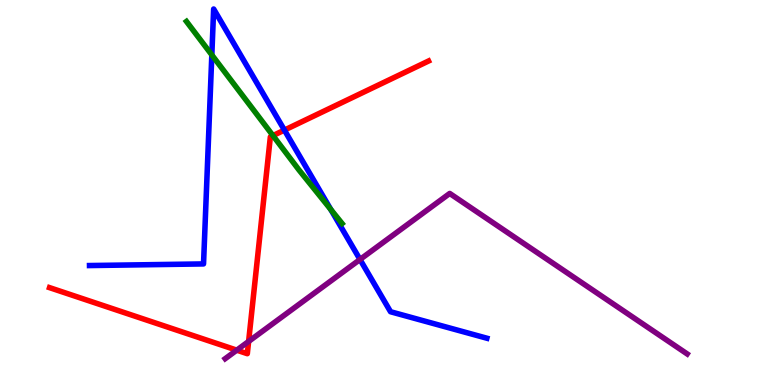[{'lines': ['blue', 'red'], 'intersections': [{'x': 3.67, 'y': 6.62}]}, {'lines': ['green', 'red'], 'intersections': [{'x': 3.52, 'y': 6.48}]}, {'lines': ['purple', 'red'], 'intersections': [{'x': 3.06, 'y': 0.905}, {'x': 3.21, 'y': 1.13}]}, {'lines': ['blue', 'green'], 'intersections': [{'x': 2.73, 'y': 8.57}, {'x': 4.27, 'y': 4.56}]}, {'lines': ['blue', 'purple'], 'intersections': [{'x': 4.65, 'y': 3.26}]}, {'lines': ['green', 'purple'], 'intersections': []}]